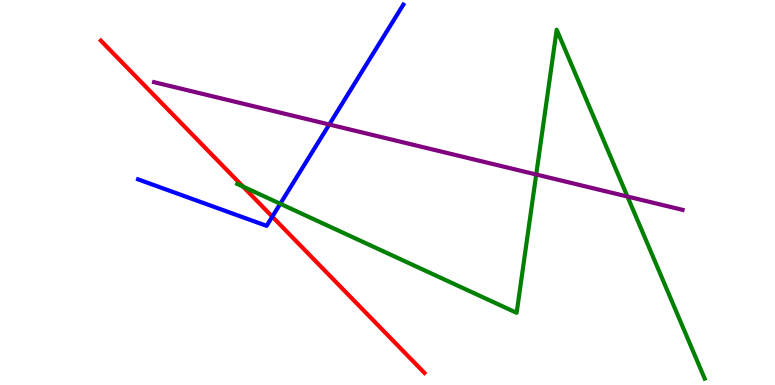[{'lines': ['blue', 'red'], 'intersections': [{'x': 3.51, 'y': 4.37}]}, {'lines': ['green', 'red'], 'intersections': [{'x': 3.14, 'y': 5.15}]}, {'lines': ['purple', 'red'], 'intersections': []}, {'lines': ['blue', 'green'], 'intersections': [{'x': 3.62, 'y': 4.71}]}, {'lines': ['blue', 'purple'], 'intersections': [{'x': 4.25, 'y': 6.77}]}, {'lines': ['green', 'purple'], 'intersections': [{'x': 6.92, 'y': 5.47}, {'x': 8.1, 'y': 4.89}]}]